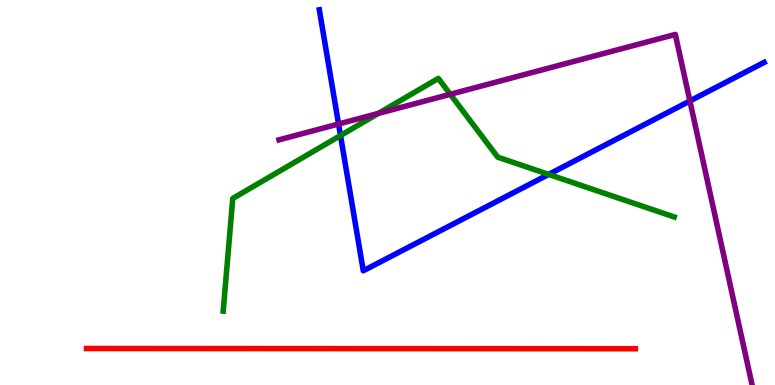[{'lines': ['blue', 'red'], 'intersections': []}, {'lines': ['green', 'red'], 'intersections': []}, {'lines': ['purple', 'red'], 'intersections': []}, {'lines': ['blue', 'green'], 'intersections': [{'x': 4.39, 'y': 6.48}, {'x': 7.08, 'y': 5.47}]}, {'lines': ['blue', 'purple'], 'intersections': [{'x': 4.37, 'y': 6.78}, {'x': 8.9, 'y': 7.38}]}, {'lines': ['green', 'purple'], 'intersections': [{'x': 4.88, 'y': 7.05}, {'x': 5.81, 'y': 7.55}]}]